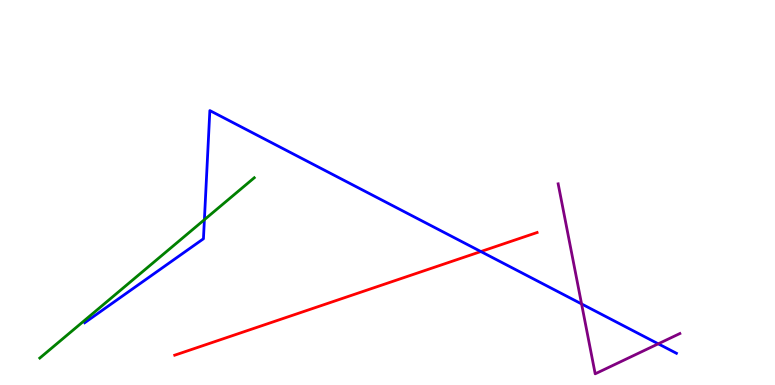[{'lines': ['blue', 'red'], 'intersections': [{'x': 6.2, 'y': 3.47}]}, {'lines': ['green', 'red'], 'intersections': []}, {'lines': ['purple', 'red'], 'intersections': []}, {'lines': ['blue', 'green'], 'intersections': [{'x': 2.64, 'y': 4.29}]}, {'lines': ['blue', 'purple'], 'intersections': [{'x': 7.5, 'y': 2.11}, {'x': 8.49, 'y': 1.07}]}, {'lines': ['green', 'purple'], 'intersections': []}]